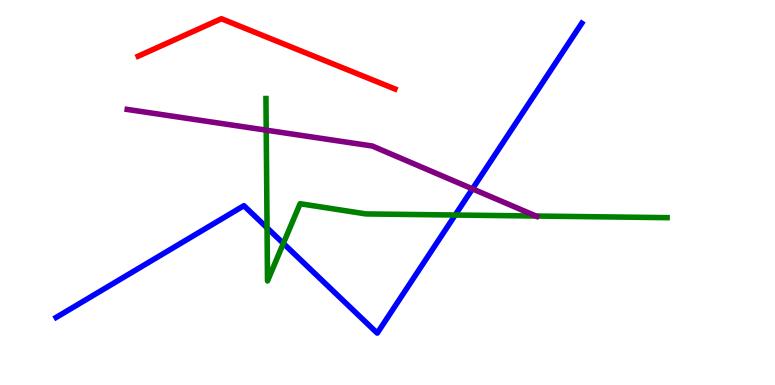[{'lines': ['blue', 'red'], 'intersections': []}, {'lines': ['green', 'red'], 'intersections': []}, {'lines': ['purple', 'red'], 'intersections': []}, {'lines': ['blue', 'green'], 'intersections': [{'x': 3.45, 'y': 4.08}, {'x': 3.66, 'y': 3.68}, {'x': 5.87, 'y': 4.41}]}, {'lines': ['blue', 'purple'], 'intersections': [{'x': 6.1, 'y': 5.09}]}, {'lines': ['green', 'purple'], 'intersections': [{'x': 3.44, 'y': 6.62}, {'x': 6.92, 'y': 4.39}]}]